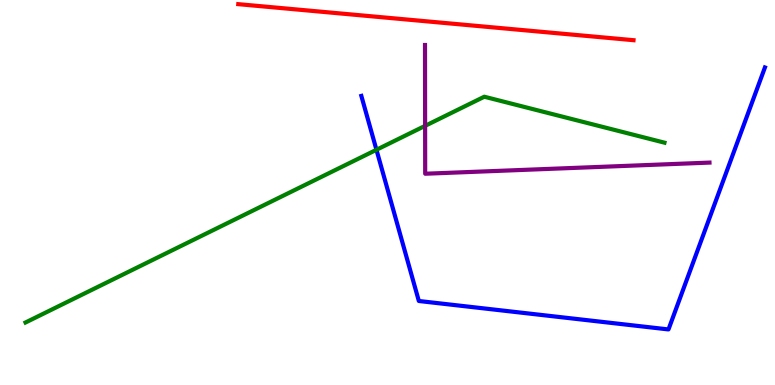[{'lines': ['blue', 'red'], 'intersections': []}, {'lines': ['green', 'red'], 'intersections': []}, {'lines': ['purple', 'red'], 'intersections': []}, {'lines': ['blue', 'green'], 'intersections': [{'x': 4.86, 'y': 6.11}]}, {'lines': ['blue', 'purple'], 'intersections': []}, {'lines': ['green', 'purple'], 'intersections': [{'x': 5.49, 'y': 6.73}]}]